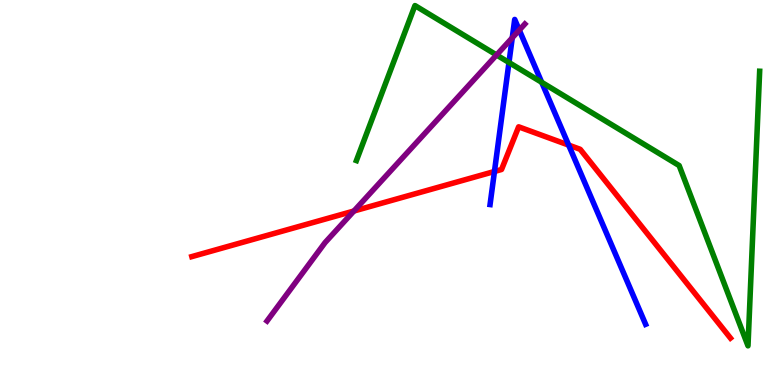[{'lines': ['blue', 'red'], 'intersections': [{'x': 6.38, 'y': 5.55}, {'x': 7.34, 'y': 6.23}]}, {'lines': ['green', 'red'], 'intersections': []}, {'lines': ['purple', 'red'], 'intersections': [{'x': 4.57, 'y': 4.52}]}, {'lines': ['blue', 'green'], 'intersections': [{'x': 6.57, 'y': 8.38}, {'x': 6.99, 'y': 7.86}]}, {'lines': ['blue', 'purple'], 'intersections': [{'x': 6.61, 'y': 9.02}, {'x': 6.7, 'y': 9.22}]}, {'lines': ['green', 'purple'], 'intersections': [{'x': 6.41, 'y': 8.57}]}]